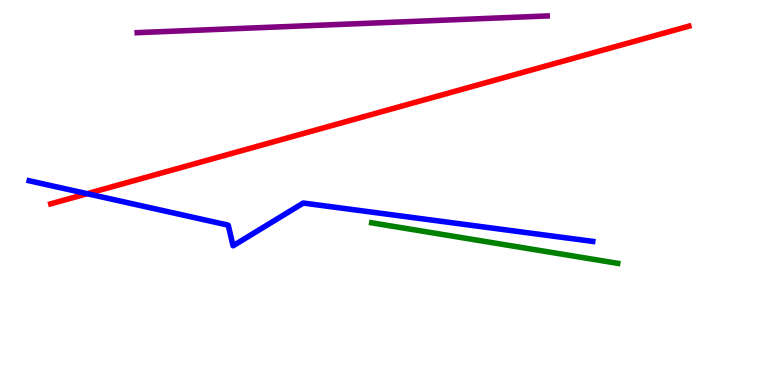[{'lines': ['blue', 'red'], 'intersections': [{'x': 1.12, 'y': 4.97}]}, {'lines': ['green', 'red'], 'intersections': []}, {'lines': ['purple', 'red'], 'intersections': []}, {'lines': ['blue', 'green'], 'intersections': []}, {'lines': ['blue', 'purple'], 'intersections': []}, {'lines': ['green', 'purple'], 'intersections': []}]